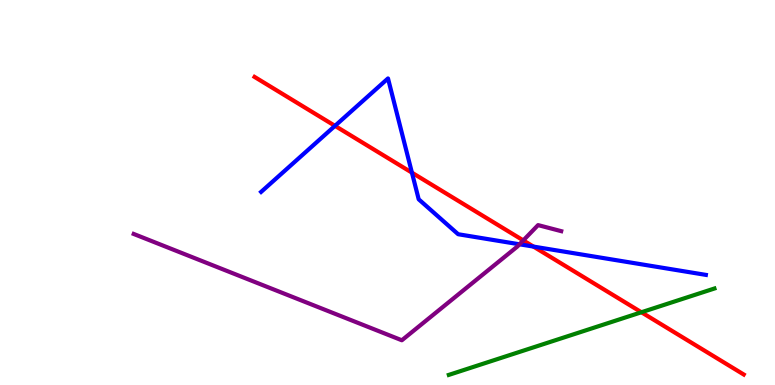[{'lines': ['blue', 'red'], 'intersections': [{'x': 4.32, 'y': 6.73}, {'x': 5.32, 'y': 5.52}, {'x': 6.88, 'y': 3.6}]}, {'lines': ['green', 'red'], 'intersections': [{'x': 8.28, 'y': 1.89}]}, {'lines': ['purple', 'red'], 'intersections': [{'x': 6.75, 'y': 3.76}]}, {'lines': ['blue', 'green'], 'intersections': []}, {'lines': ['blue', 'purple'], 'intersections': [{'x': 6.7, 'y': 3.65}]}, {'lines': ['green', 'purple'], 'intersections': []}]